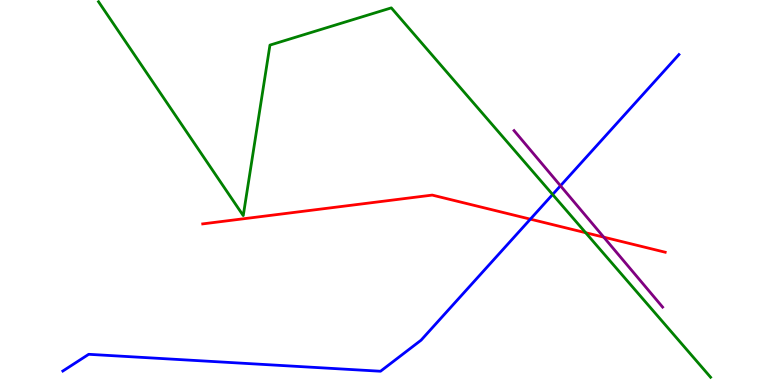[{'lines': ['blue', 'red'], 'intersections': [{'x': 6.84, 'y': 4.31}]}, {'lines': ['green', 'red'], 'intersections': [{'x': 7.56, 'y': 3.96}]}, {'lines': ['purple', 'red'], 'intersections': [{'x': 7.79, 'y': 3.84}]}, {'lines': ['blue', 'green'], 'intersections': [{'x': 7.13, 'y': 4.95}]}, {'lines': ['blue', 'purple'], 'intersections': [{'x': 7.23, 'y': 5.17}]}, {'lines': ['green', 'purple'], 'intersections': []}]